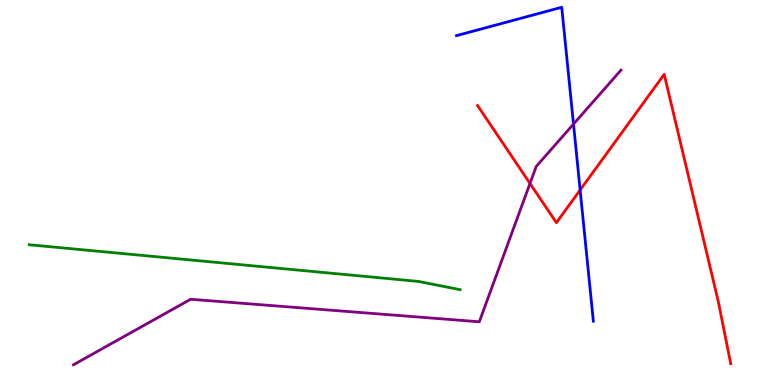[{'lines': ['blue', 'red'], 'intersections': [{'x': 7.49, 'y': 5.06}]}, {'lines': ['green', 'red'], 'intersections': []}, {'lines': ['purple', 'red'], 'intersections': [{'x': 6.84, 'y': 5.24}]}, {'lines': ['blue', 'green'], 'intersections': []}, {'lines': ['blue', 'purple'], 'intersections': [{'x': 7.4, 'y': 6.78}]}, {'lines': ['green', 'purple'], 'intersections': []}]